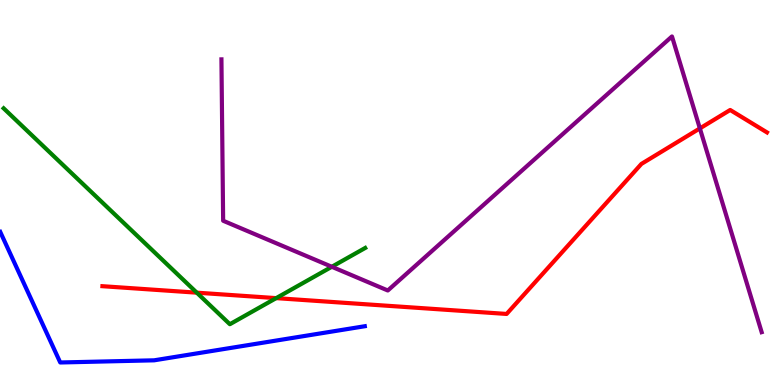[{'lines': ['blue', 'red'], 'intersections': []}, {'lines': ['green', 'red'], 'intersections': [{'x': 2.54, 'y': 2.4}, {'x': 3.56, 'y': 2.26}]}, {'lines': ['purple', 'red'], 'intersections': [{'x': 9.03, 'y': 6.66}]}, {'lines': ['blue', 'green'], 'intersections': []}, {'lines': ['blue', 'purple'], 'intersections': []}, {'lines': ['green', 'purple'], 'intersections': [{'x': 4.28, 'y': 3.07}]}]